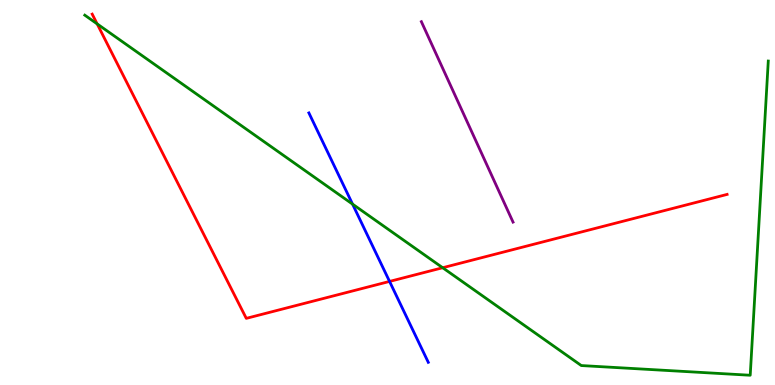[{'lines': ['blue', 'red'], 'intersections': [{'x': 5.03, 'y': 2.69}]}, {'lines': ['green', 'red'], 'intersections': [{'x': 1.25, 'y': 9.38}, {'x': 5.71, 'y': 3.05}]}, {'lines': ['purple', 'red'], 'intersections': []}, {'lines': ['blue', 'green'], 'intersections': [{'x': 4.55, 'y': 4.7}]}, {'lines': ['blue', 'purple'], 'intersections': []}, {'lines': ['green', 'purple'], 'intersections': []}]